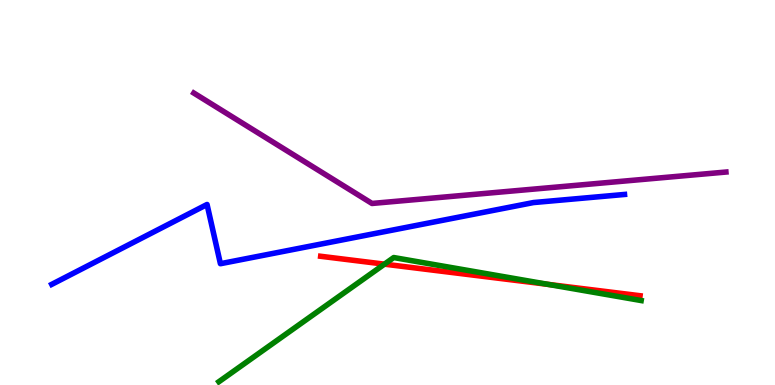[{'lines': ['blue', 'red'], 'intersections': []}, {'lines': ['green', 'red'], 'intersections': [{'x': 4.96, 'y': 3.14}, {'x': 7.07, 'y': 2.61}]}, {'lines': ['purple', 'red'], 'intersections': []}, {'lines': ['blue', 'green'], 'intersections': []}, {'lines': ['blue', 'purple'], 'intersections': []}, {'lines': ['green', 'purple'], 'intersections': []}]